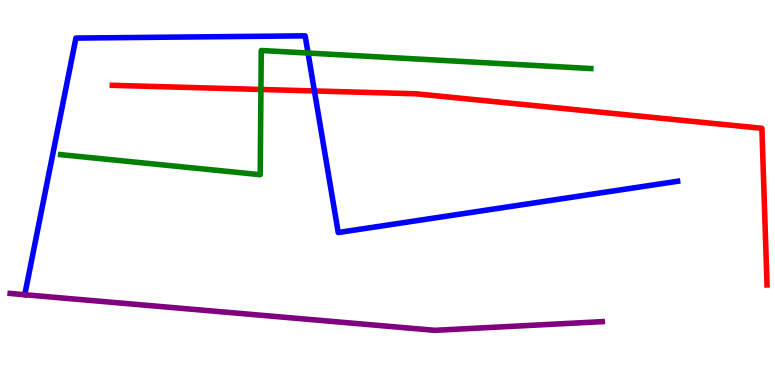[{'lines': ['blue', 'red'], 'intersections': [{'x': 4.06, 'y': 7.64}]}, {'lines': ['green', 'red'], 'intersections': [{'x': 3.37, 'y': 7.68}]}, {'lines': ['purple', 'red'], 'intersections': []}, {'lines': ['blue', 'green'], 'intersections': [{'x': 3.97, 'y': 8.62}]}, {'lines': ['blue', 'purple'], 'intersections': []}, {'lines': ['green', 'purple'], 'intersections': []}]